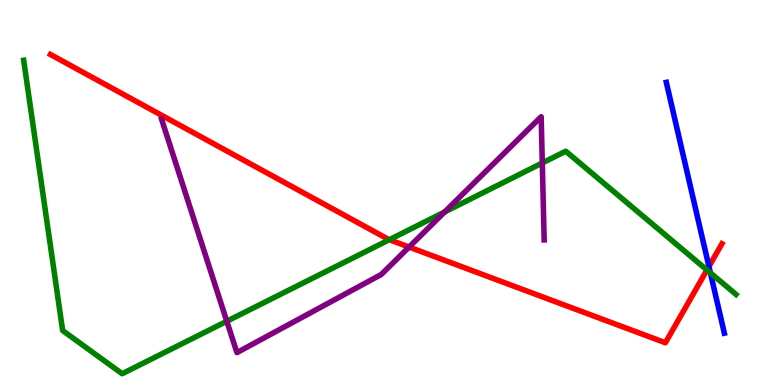[{'lines': ['blue', 'red'], 'intersections': [{'x': 9.15, 'y': 3.08}]}, {'lines': ['green', 'red'], 'intersections': [{'x': 5.02, 'y': 3.77}, {'x': 9.12, 'y': 2.99}]}, {'lines': ['purple', 'red'], 'intersections': [{'x': 5.28, 'y': 3.58}]}, {'lines': ['blue', 'green'], 'intersections': [{'x': 9.17, 'y': 2.91}]}, {'lines': ['blue', 'purple'], 'intersections': []}, {'lines': ['green', 'purple'], 'intersections': [{'x': 2.93, 'y': 1.66}, {'x': 5.74, 'y': 4.49}, {'x': 7.0, 'y': 5.77}]}]